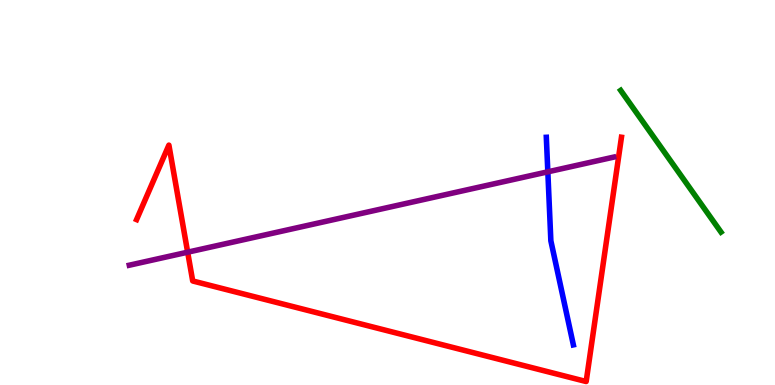[{'lines': ['blue', 'red'], 'intersections': []}, {'lines': ['green', 'red'], 'intersections': []}, {'lines': ['purple', 'red'], 'intersections': [{'x': 2.42, 'y': 3.45}]}, {'lines': ['blue', 'green'], 'intersections': []}, {'lines': ['blue', 'purple'], 'intersections': [{'x': 7.07, 'y': 5.54}]}, {'lines': ['green', 'purple'], 'intersections': []}]